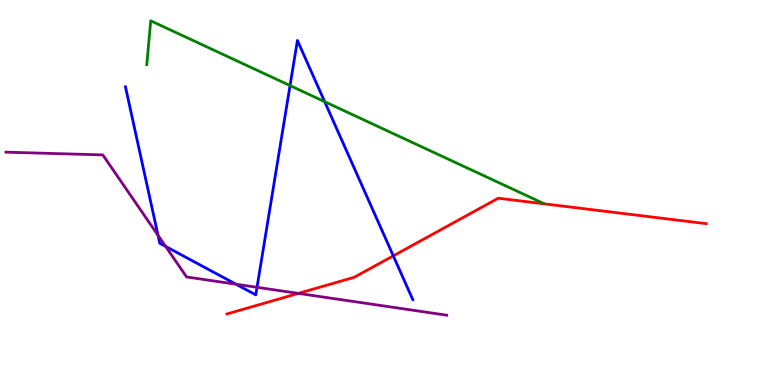[{'lines': ['blue', 'red'], 'intersections': [{'x': 5.07, 'y': 3.35}]}, {'lines': ['green', 'red'], 'intersections': []}, {'lines': ['purple', 'red'], 'intersections': [{'x': 3.85, 'y': 2.38}]}, {'lines': ['blue', 'green'], 'intersections': [{'x': 3.74, 'y': 7.78}, {'x': 4.19, 'y': 7.36}]}, {'lines': ['blue', 'purple'], 'intersections': [{'x': 2.04, 'y': 3.89}, {'x': 2.14, 'y': 3.6}, {'x': 3.04, 'y': 2.62}, {'x': 3.32, 'y': 2.54}]}, {'lines': ['green', 'purple'], 'intersections': []}]